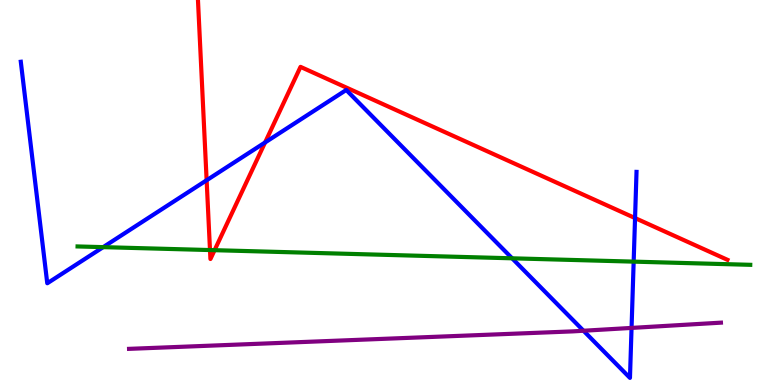[{'lines': ['blue', 'red'], 'intersections': [{'x': 2.67, 'y': 5.32}, {'x': 3.42, 'y': 6.3}, {'x': 8.19, 'y': 4.34}]}, {'lines': ['green', 'red'], 'intersections': [{'x': 2.71, 'y': 3.5}, {'x': 2.77, 'y': 3.5}]}, {'lines': ['purple', 'red'], 'intersections': []}, {'lines': ['blue', 'green'], 'intersections': [{'x': 1.33, 'y': 3.58}, {'x': 6.61, 'y': 3.29}, {'x': 8.18, 'y': 3.2}]}, {'lines': ['blue', 'purple'], 'intersections': [{'x': 7.53, 'y': 1.41}, {'x': 8.15, 'y': 1.48}]}, {'lines': ['green', 'purple'], 'intersections': []}]